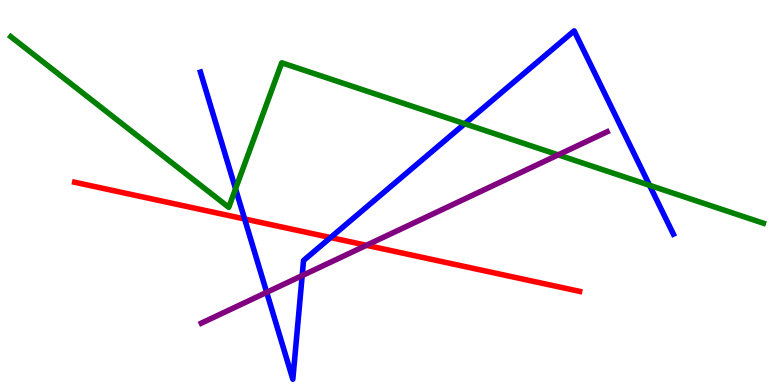[{'lines': ['blue', 'red'], 'intersections': [{'x': 3.16, 'y': 4.31}, {'x': 4.27, 'y': 3.83}]}, {'lines': ['green', 'red'], 'intersections': []}, {'lines': ['purple', 'red'], 'intersections': [{'x': 4.73, 'y': 3.63}]}, {'lines': ['blue', 'green'], 'intersections': [{'x': 3.04, 'y': 5.1}, {'x': 6.0, 'y': 6.79}, {'x': 8.38, 'y': 5.19}]}, {'lines': ['blue', 'purple'], 'intersections': [{'x': 3.44, 'y': 2.41}, {'x': 3.9, 'y': 2.84}]}, {'lines': ['green', 'purple'], 'intersections': [{'x': 7.2, 'y': 5.98}]}]